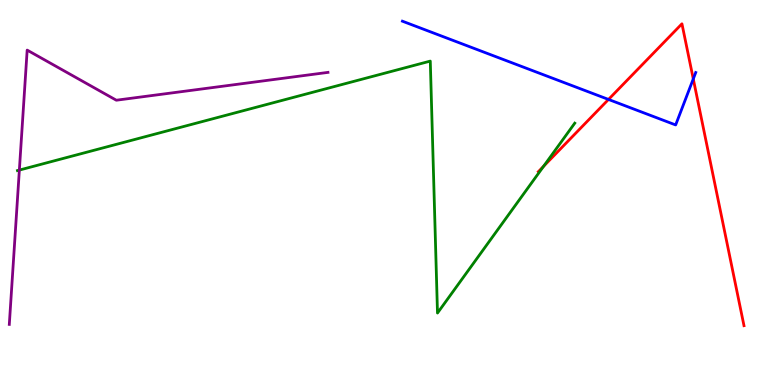[{'lines': ['blue', 'red'], 'intersections': [{'x': 7.85, 'y': 7.42}, {'x': 8.95, 'y': 7.95}]}, {'lines': ['green', 'red'], 'intersections': [{'x': 7.01, 'y': 5.68}]}, {'lines': ['purple', 'red'], 'intersections': []}, {'lines': ['blue', 'green'], 'intersections': []}, {'lines': ['blue', 'purple'], 'intersections': []}, {'lines': ['green', 'purple'], 'intersections': [{'x': 0.25, 'y': 5.58}]}]